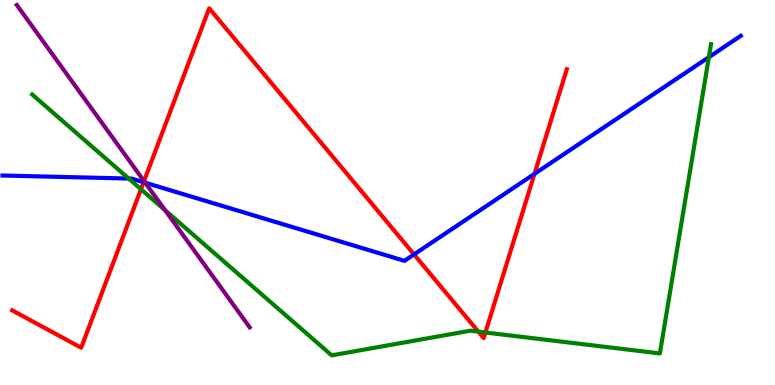[{'lines': ['blue', 'red'], 'intersections': [{'x': 1.85, 'y': 5.27}, {'x': 5.34, 'y': 3.39}, {'x': 6.9, 'y': 5.48}]}, {'lines': ['green', 'red'], 'intersections': [{'x': 1.82, 'y': 5.08}, {'x': 6.17, 'y': 1.39}, {'x': 6.26, 'y': 1.36}]}, {'lines': ['purple', 'red'], 'intersections': [{'x': 1.86, 'y': 5.3}]}, {'lines': ['blue', 'green'], 'intersections': [{'x': 1.66, 'y': 5.36}, {'x': 9.15, 'y': 8.51}]}, {'lines': ['blue', 'purple'], 'intersections': [{'x': 1.87, 'y': 5.25}]}, {'lines': ['green', 'purple'], 'intersections': [{'x': 2.13, 'y': 4.54}]}]